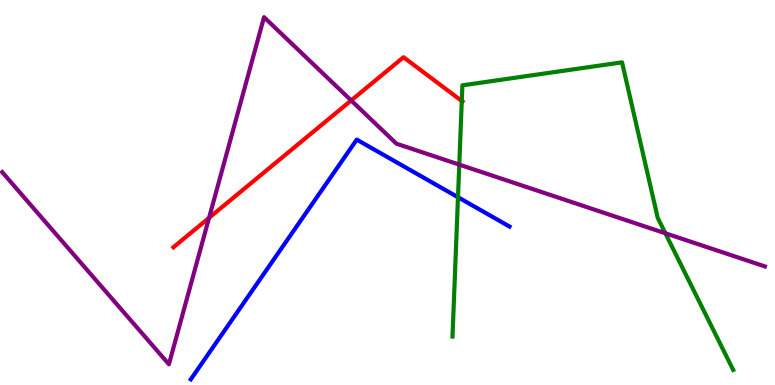[{'lines': ['blue', 'red'], 'intersections': []}, {'lines': ['green', 'red'], 'intersections': [{'x': 5.96, 'y': 7.38}]}, {'lines': ['purple', 'red'], 'intersections': [{'x': 2.7, 'y': 4.34}, {'x': 4.53, 'y': 7.39}]}, {'lines': ['blue', 'green'], 'intersections': [{'x': 5.91, 'y': 4.88}]}, {'lines': ['blue', 'purple'], 'intersections': []}, {'lines': ['green', 'purple'], 'intersections': [{'x': 5.93, 'y': 5.72}, {'x': 8.59, 'y': 3.94}]}]